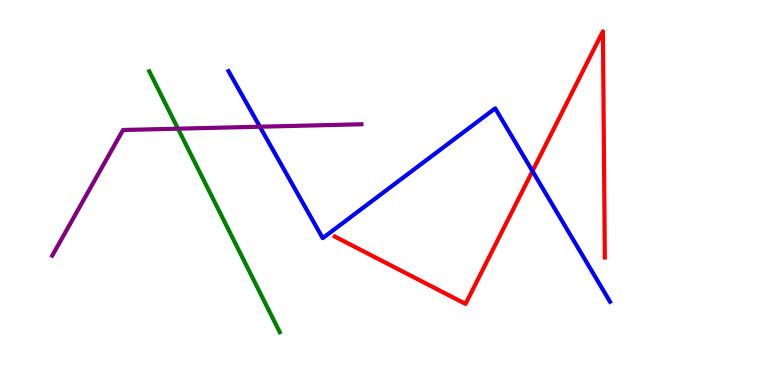[{'lines': ['blue', 'red'], 'intersections': [{'x': 6.87, 'y': 5.56}]}, {'lines': ['green', 'red'], 'intersections': []}, {'lines': ['purple', 'red'], 'intersections': []}, {'lines': ['blue', 'green'], 'intersections': []}, {'lines': ['blue', 'purple'], 'intersections': [{'x': 3.35, 'y': 6.71}]}, {'lines': ['green', 'purple'], 'intersections': [{'x': 2.3, 'y': 6.66}]}]